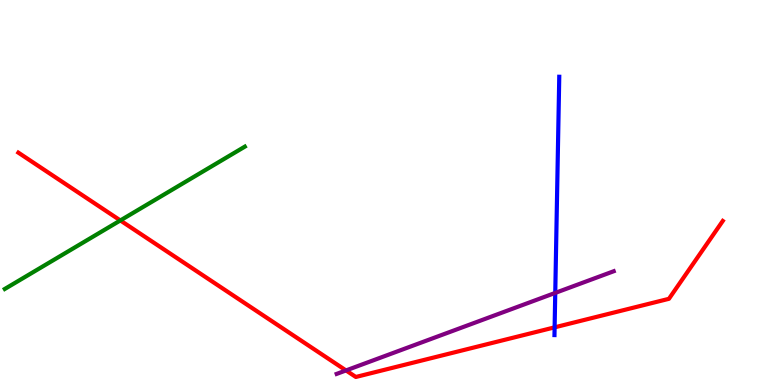[{'lines': ['blue', 'red'], 'intersections': [{'x': 7.16, 'y': 1.5}]}, {'lines': ['green', 'red'], 'intersections': [{'x': 1.55, 'y': 4.27}]}, {'lines': ['purple', 'red'], 'intersections': [{'x': 4.46, 'y': 0.378}]}, {'lines': ['blue', 'green'], 'intersections': []}, {'lines': ['blue', 'purple'], 'intersections': [{'x': 7.16, 'y': 2.39}]}, {'lines': ['green', 'purple'], 'intersections': []}]